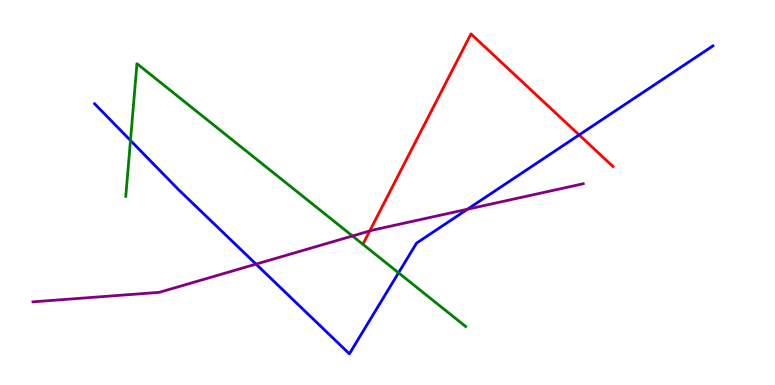[{'lines': ['blue', 'red'], 'intersections': [{'x': 7.47, 'y': 6.5}]}, {'lines': ['green', 'red'], 'intersections': []}, {'lines': ['purple', 'red'], 'intersections': [{'x': 4.77, 'y': 4.0}]}, {'lines': ['blue', 'green'], 'intersections': [{'x': 1.68, 'y': 6.35}, {'x': 5.14, 'y': 2.91}]}, {'lines': ['blue', 'purple'], 'intersections': [{'x': 3.3, 'y': 3.14}, {'x': 6.03, 'y': 4.57}]}, {'lines': ['green', 'purple'], 'intersections': [{'x': 4.55, 'y': 3.87}]}]